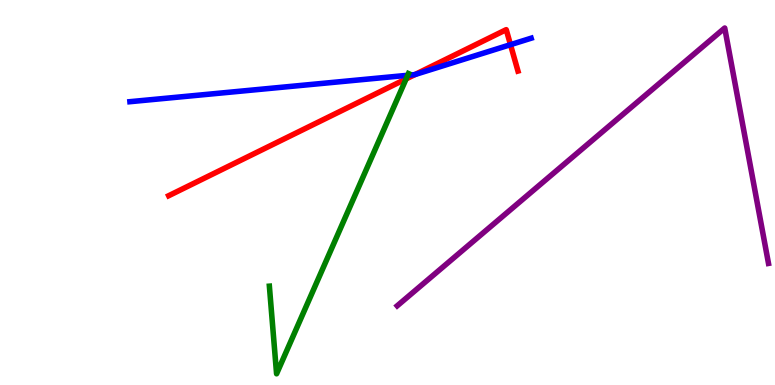[{'lines': ['blue', 'red'], 'intersections': [{'x': 5.35, 'y': 8.06}, {'x': 6.59, 'y': 8.84}]}, {'lines': ['green', 'red'], 'intersections': [{'x': 5.24, 'y': 7.95}]}, {'lines': ['purple', 'red'], 'intersections': []}, {'lines': ['blue', 'green'], 'intersections': [{'x': 5.26, 'y': 8.04}]}, {'lines': ['blue', 'purple'], 'intersections': []}, {'lines': ['green', 'purple'], 'intersections': []}]